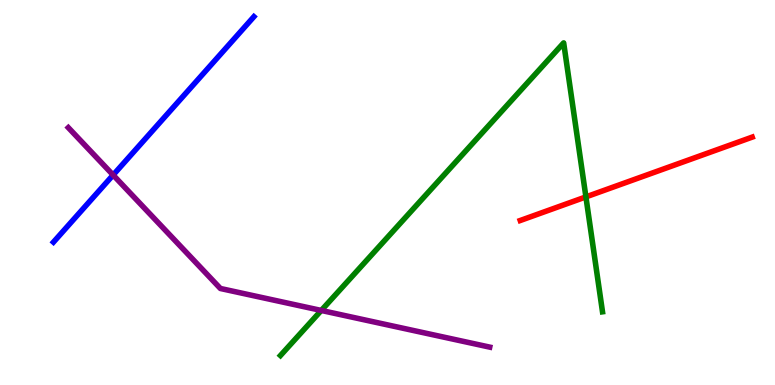[{'lines': ['blue', 'red'], 'intersections': []}, {'lines': ['green', 'red'], 'intersections': [{'x': 7.56, 'y': 4.89}]}, {'lines': ['purple', 'red'], 'intersections': []}, {'lines': ['blue', 'green'], 'intersections': []}, {'lines': ['blue', 'purple'], 'intersections': [{'x': 1.46, 'y': 5.45}]}, {'lines': ['green', 'purple'], 'intersections': [{'x': 4.15, 'y': 1.94}]}]